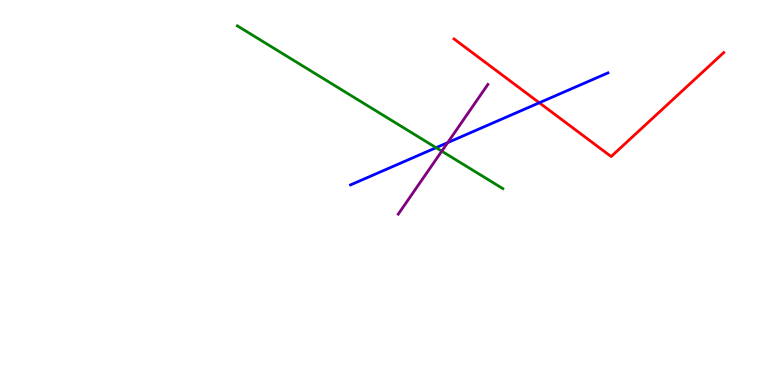[{'lines': ['blue', 'red'], 'intersections': [{'x': 6.96, 'y': 7.33}]}, {'lines': ['green', 'red'], 'intersections': []}, {'lines': ['purple', 'red'], 'intersections': []}, {'lines': ['blue', 'green'], 'intersections': [{'x': 5.63, 'y': 6.16}]}, {'lines': ['blue', 'purple'], 'intersections': [{'x': 5.78, 'y': 6.3}]}, {'lines': ['green', 'purple'], 'intersections': [{'x': 5.7, 'y': 6.07}]}]